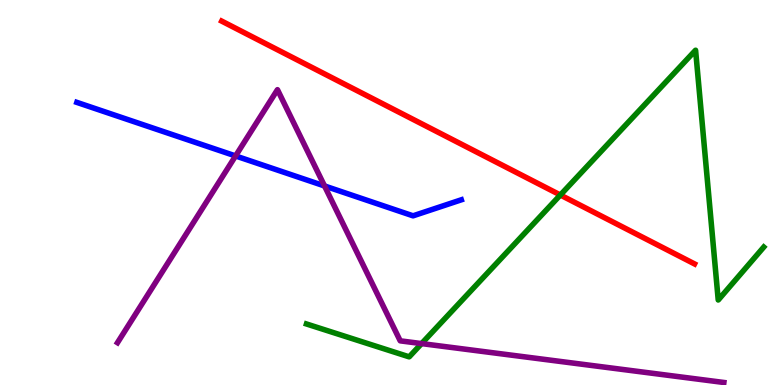[{'lines': ['blue', 'red'], 'intersections': []}, {'lines': ['green', 'red'], 'intersections': [{'x': 7.23, 'y': 4.93}]}, {'lines': ['purple', 'red'], 'intersections': []}, {'lines': ['blue', 'green'], 'intersections': []}, {'lines': ['blue', 'purple'], 'intersections': [{'x': 3.04, 'y': 5.95}, {'x': 4.19, 'y': 5.17}]}, {'lines': ['green', 'purple'], 'intersections': [{'x': 5.44, 'y': 1.08}]}]